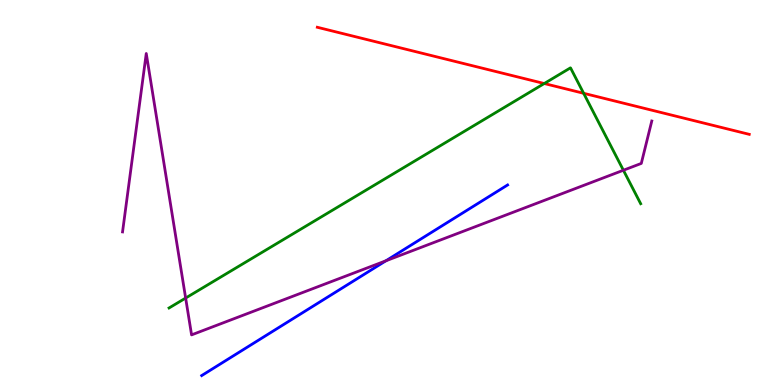[{'lines': ['blue', 'red'], 'intersections': []}, {'lines': ['green', 'red'], 'intersections': [{'x': 7.02, 'y': 7.83}, {'x': 7.53, 'y': 7.58}]}, {'lines': ['purple', 'red'], 'intersections': []}, {'lines': ['blue', 'green'], 'intersections': []}, {'lines': ['blue', 'purple'], 'intersections': [{'x': 4.98, 'y': 3.23}]}, {'lines': ['green', 'purple'], 'intersections': [{'x': 2.4, 'y': 2.26}, {'x': 8.04, 'y': 5.58}]}]